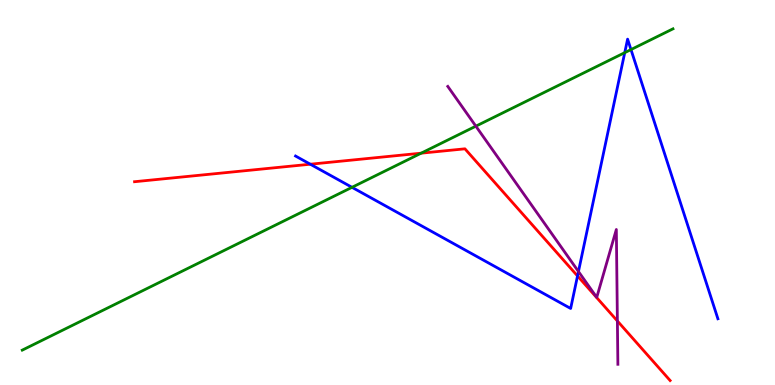[{'lines': ['blue', 'red'], 'intersections': [{'x': 4.0, 'y': 5.73}, {'x': 7.45, 'y': 2.83}]}, {'lines': ['green', 'red'], 'intersections': [{'x': 5.43, 'y': 6.02}]}, {'lines': ['purple', 'red'], 'intersections': [{'x': 7.97, 'y': 1.66}]}, {'lines': ['blue', 'green'], 'intersections': [{'x': 4.54, 'y': 5.13}, {'x': 8.06, 'y': 8.63}, {'x': 8.14, 'y': 8.71}]}, {'lines': ['blue', 'purple'], 'intersections': [{'x': 7.46, 'y': 2.95}]}, {'lines': ['green', 'purple'], 'intersections': [{'x': 6.14, 'y': 6.72}]}]